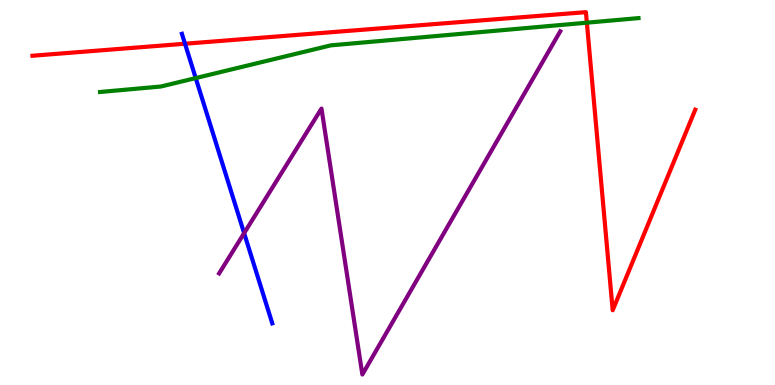[{'lines': ['blue', 'red'], 'intersections': [{'x': 2.39, 'y': 8.86}]}, {'lines': ['green', 'red'], 'intersections': [{'x': 7.57, 'y': 9.41}]}, {'lines': ['purple', 'red'], 'intersections': []}, {'lines': ['blue', 'green'], 'intersections': [{'x': 2.53, 'y': 7.97}]}, {'lines': ['blue', 'purple'], 'intersections': [{'x': 3.15, 'y': 3.94}]}, {'lines': ['green', 'purple'], 'intersections': []}]